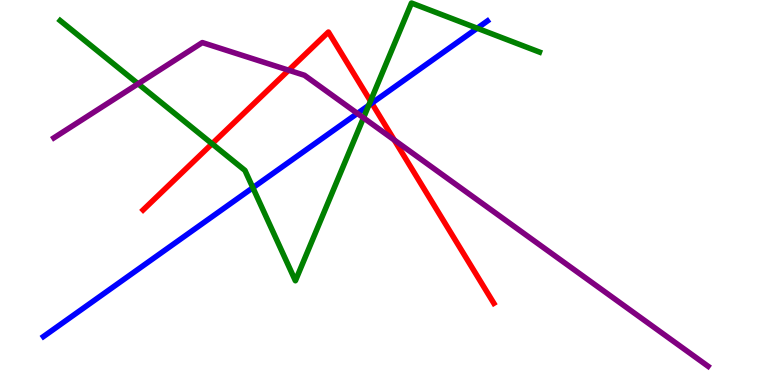[{'lines': ['blue', 'red'], 'intersections': [{'x': 4.8, 'y': 7.32}]}, {'lines': ['green', 'red'], 'intersections': [{'x': 2.74, 'y': 6.27}, {'x': 4.78, 'y': 7.38}]}, {'lines': ['purple', 'red'], 'intersections': [{'x': 3.72, 'y': 8.18}, {'x': 5.09, 'y': 6.36}]}, {'lines': ['blue', 'green'], 'intersections': [{'x': 3.26, 'y': 5.12}, {'x': 4.76, 'y': 7.26}, {'x': 6.16, 'y': 9.27}]}, {'lines': ['blue', 'purple'], 'intersections': [{'x': 4.61, 'y': 7.05}]}, {'lines': ['green', 'purple'], 'intersections': [{'x': 1.78, 'y': 7.82}, {'x': 4.69, 'y': 6.94}]}]